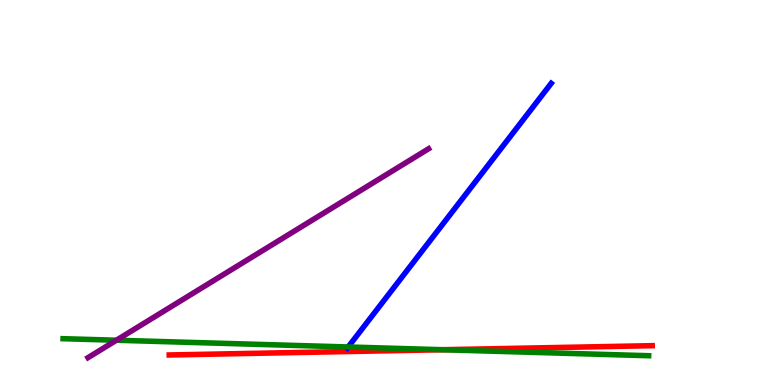[{'lines': ['blue', 'red'], 'intersections': []}, {'lines': ['green', 'red'], 'intersections': [{'x': 5.71, 'y': 0.916}]}, {'lines': ['purple', 'red'], 'intersections': []}, {'lines': ['blue', 'green'], 'intersections': [{'x': 4.49, 'y': 0.987}]}, {'lines': ['blue', 'purple'], 'intersections': []}, {'lines': ['green', 'purple'], 'intersections': [{'x': 1.5, 'y': 1.16}]}]